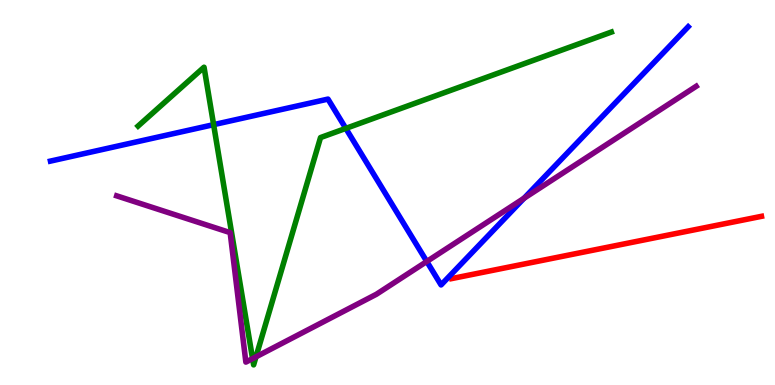[{'lines': ['blue', 'red'], 'intersections': []}, {'lines': ['green', 'red'], 'intersections': []}, {'lines': ['purple', 'red'], 'intersections': []}, {'lines': ['blue', 'green'], 'intersections': [{'x': 2.76, 'y': 6.76}, {'x': 4.46, 'y': 6.66}]}, {'lines': ['blue', 'purple'], 'intersections': [{'x': 5.51, 'y': 3.21}, {'x': 6.76, 'y': 4.85}]}, {'lines': ['green', 'purple'], 'intersections': [{'x': 3.26, 'y': 0.685}, {'x': 3.3, 'y': 0.731}]}]